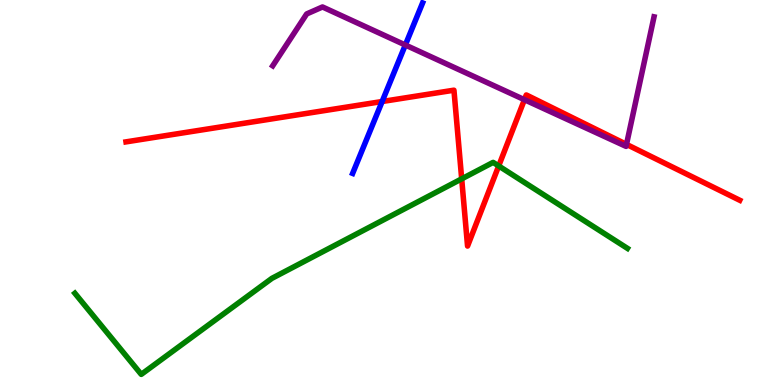[{'lines': ['blue', 'red'], 'intersections': [{'x': 4.93, 'y': 7.36}]}, {'lines': ['green', 'red'], 'intersections': [{'x': 5.96, 'y': 5.35}, {'x': 6.43, 'y': 5.69}]}, {'lines': ['purple', 'red'], 'intersections': [{'x': 6.77, 'y': 7.41}, {'x': 8.08, 'y': 6.25}]}, {'lines': ['blue', 'green'], 'intersections': []}, {'lines': ['blue', 'purple'], 'intersections': [{'x': 5.23, 'y': 8.83}]}, {'lines': ['green', 'purple'], 'intersections': []}]